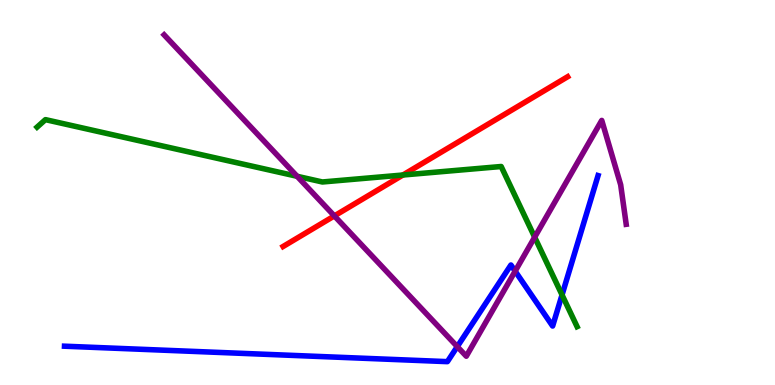[{'lines': ['blue', 'red'], 'intersections': []}, {'lines': ['green', 'red'], 'intersections': [{'x': 5.2, 'y': 5.45}]}, {'lines': ['purple', 'red'], 'intersections': [{'x': 4.31, 'y': 4.39}]}, {'lines': ['blue', 'green'], 'intersections': [{'x': 7.25, 'y': 2.34}]}, {'lines': ['blue', 'purple'], 'intersections': [{'x': 5.9, 'y': 0.997}, {'x': 6.65, 'y': 2.96}]}, {'lines': ['green', 'purple'], 'intersections': [{'x': 3.83, 'y': 5.42}, {'x': 6.9, 'y': 3.84}]}]